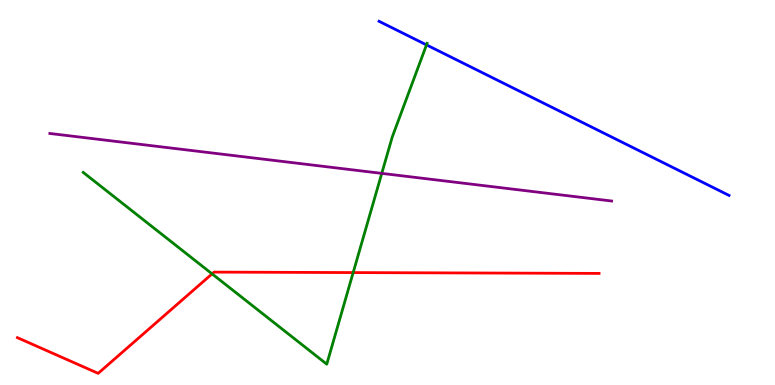[{'lines': ['blue', 'red'], 'intersections': []}, {'lines': ['green', 'red'], 'intersections': [{'x': 2.74, 'y': 2.89}, {'x': 4.56, 'y': 2.92}]}, {'lines': ['purple', 'red'], 'intersections': []}, {'lines': ['blue', 'green'], 'intersections': [{'x': 5.5, 'y': 8.83}]}, {'lines': ['blue', 'purple'], 'intersections': []}, {'lines': ['green', 'purple'], 'intersections': [{'x': 4.93, 'y': 5.5}]}]